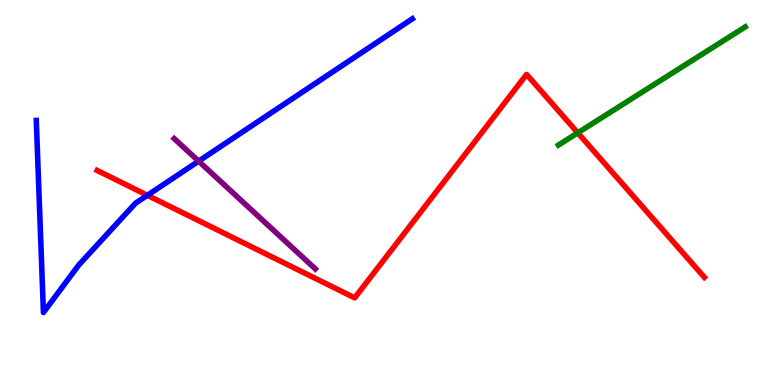[{'lines': ['blue', 'red'], 'intersections': [{'x': 1.9, 'y': 4.93}]}, {'lines': ['green', 'red'], 'intersections': [{'x': 7.46, 'y': 6.55}]}, {'lines': ['purple', 'red'], 'intersections': []}, {'lines': ['blue', 'green'], 'intersections': []}, {'lines': ['blue', 'purple'], 'intersections': [{'x': 2.56, 'y': 5.81}]}, {'lines': ['green', 'purple'], 'intersections': []}]